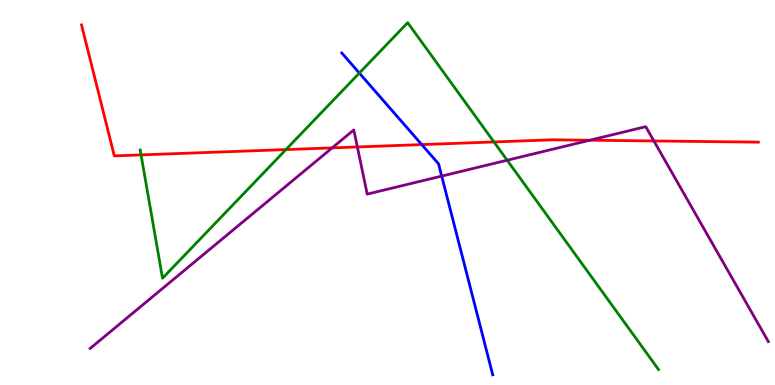[{'lines': ['blue', 'red'], 'intersections': [{'x': 5.44, 'y': 6.24}]}, {'lines': ['green', 'red'], 'intersections': [{'x': 1.82, 'y': 5.98}, {'x': 3.69, 'y': 6.11}, {'x': 6.37, 'y': 6.31}]}, {'lines': ['purple', 'red'], 'intersections': [{'x': 4.29, 'y': 6.16}, {'x': 4.61, 'y': 6.18}, {'x': 7.61, 'y': 6.36}, {'x': 8.44, 'y': 6.34}]}, {'lines': ['blue', 'green'], 'intersections': [{'x': 4.64, 'y': 8.1}]}, {'lines': ['blue', 'purple'], 'intersections': [{'x': 5.7, 'y': 5.43}]}, {'lines': ['green', 'purple'], 'intersections': [{'x': 6.54, 'y': 5.84}]}]